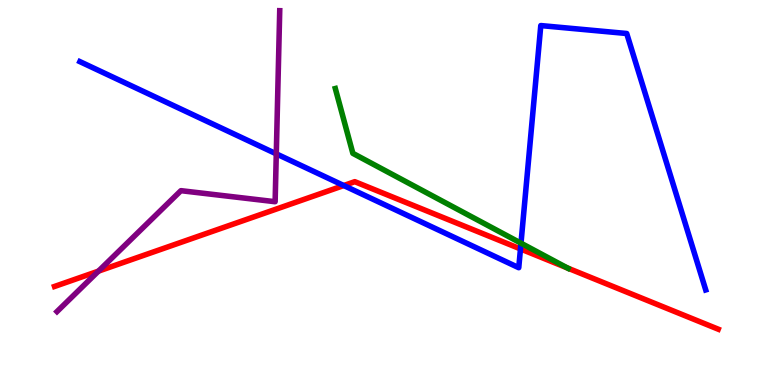[{'lines': ['blue', 'red'], 'intersections': [{'x': 4.44, 'y': 5.18}, {'x': 6.72, 'y': 3.53}]}, {'lines': ['green', 'red'], 'intersections': [{'x': 7.32, 'y': 3.04}]}, {'lines': ['purple', 'red'], 'intersections': [{'x': 1.27, 'y': 2.96}]}, {'lines': ['blue', 'green'], 'intersections': [{'x': 6.72, 'y': 3.68}]}, {'lines': ['blue', 'purple'], 'intersections': [{'x': 3.56, 'y': 6.0}]}, {'lines': ['green', 'purple'], 'intersections': []}]